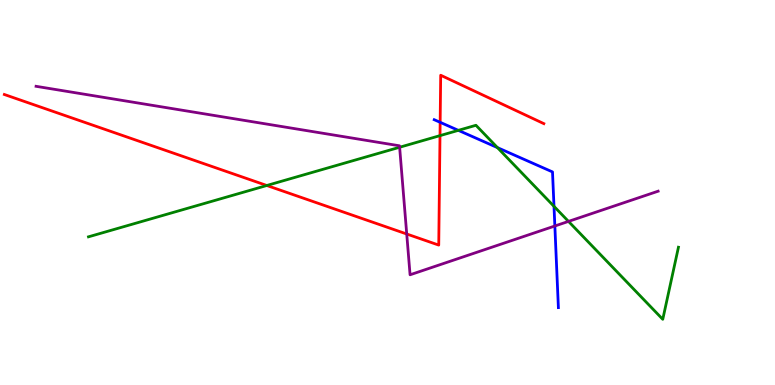[{'lines': ['blue', 'red'], 'intersections': [{'x': 5.68, 'y': 6.82}]}, {'lines': ['green', 'red'], 'intersections': [{'x': 3.44, 'y': 5.18}, {'x': 5.68, 'y': 6.48}]}, {'lines': ['purple', 'red'], 'intersections': [{'x': 5.25, 'y': 3.92}]}, {'lines': ['blue', 'green'], 'intersections': [{'x': 5.91, 'y': 6.61}, {'x': 6.42, 'y': 6.17}, {'x': 7.15, 'y': 4.64}]}, {'lines': ['blue', 'purple'], 'intersections': [{'x': 7.16, 'y': 4.13}]}, {'lines': ['green', 'purple'], 'intersections': [{'x': 5.16, 'y': 6.18}, {'x': 7.34, 'y': 4.25}]}]